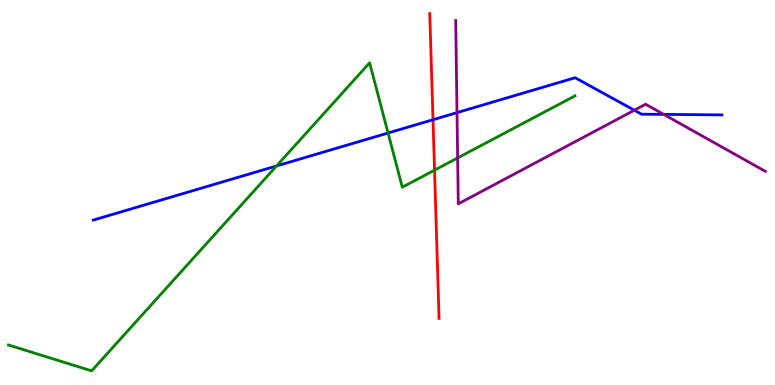[{'lines': ['blue', 'red'], 'intersections': [{'x': 5.59, 'y': 6.89}]}, {'lines': ['green', 'red'], 'intersections': [{'x': 5.61, 'y': 5.58}]}, {'lines': ['purple', 'red'], 'intersections': []}, {'lines': ['blue', 'green'], 'intersections': [{'x': 3.57, 'y': 5.69}, {'x': 5.01, 'y': 6.55}]}, {'lines': ['blue', 'purple'], 'intersections': [{'x': 5.9, 'y': 7.07}, {'x': 8.18, 'y': 7.14}, {'x': 8.56, 'y': 7.03}]}, {'lines': ['green', 'purple'], 'intersections': [{'x': 5.91, 'y': 5.9}]}]